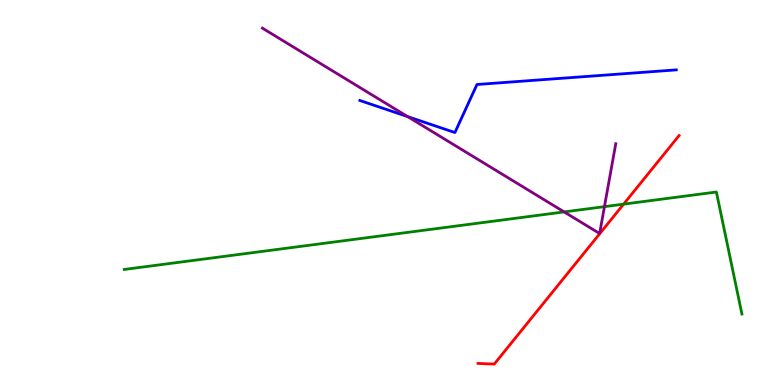[{'lines': ['blue', 'red'], 'intersections': []}, {'lines': ['green', 'red'], 'intersections': [{'x': 8.05, 'y': 4.7}]}, {'lines': ['purple', 'red'], 'intersections': []}, {'lines': ['blue', 'green'], 'intersections': []}, {'lines': ['blue', 'purple'], 'intersections': [{'x': 5.26, 'y': 6.97}]}, {'lines': ['green', 'purple'], 'intersections': [{'x': 7.28, 'y': 4.5}, {'x': 7.8, 'y': 4.63}]}]